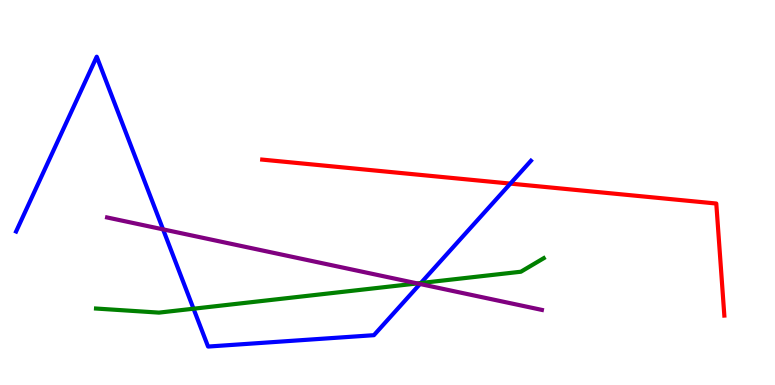[{'lines': ['blue', 'red'], 'intersections': [{'x': 6.59, 'y': 5.23}]}, {'lines': ['green', 'red'], 'intersections': []}, {'lines': ['purple', 'red'], 'intersections': []}, {'lines': ['blue', 'green'], 'intersections': [{'x': 2.5, 'y': 1.98}, {'x': 5.43, 'y': 2.65}]}, {'lines': ['blue', 'purple'], 'intersections': [{'x': 2.1, 'y': 4.04}, {'x': 5.42, 'y': 2.62}]}, {'lines': ['green', 'purple'], 'intersections': [{'x': 5.38, 'y': 2.64}]}]